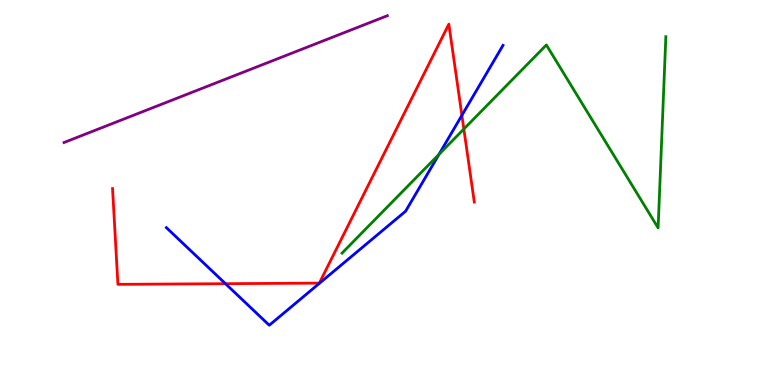[{'lines': ['blue', 'red'], 'intersections': [{'x': 2.91, 'y': 2.63}, {'x': 5.96, 'y': 7.0}]}, {'lines': ['green', 'red'], 'intersections': [{'x': 5.99, 'y': 6.65}]}, {'lines': ['purple', 'red'], 'intersections': []}, {'lines': ['blue', 'green'], 'intersections': [{'x': 5.66, 'y': 5.99}]}, {'lines': ['blue', 'purple'], 'intersections': []}, {'lines': ['green', 'purple'], 'intersections': []}]